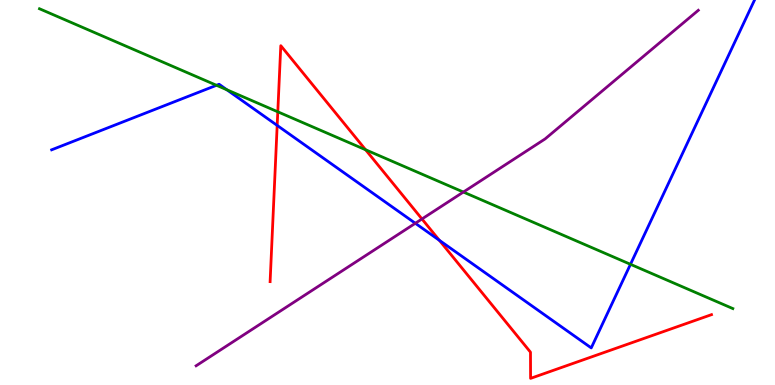[{'lines': ['blue', 'red'], 'intersections': [{'x': 3.58, 'y': 6.74}, {'x': 5.67, 'y': 3.76}]}, {'lines': ['green', 'red'], 'intersections': [{'x': 3.58, 'y': 7.1}, {'x': 4.72, 'y': 6.11}]}, {'lines': ['purple', 'red'], 'intersections': [{'x': 5.44, 'y': 4.31}]}, {'lines': ['blue', 'green'], 'intersections': [{'x': 2.79, 'y': 7.78}, {'x': 2.93, 'y': 7.67}, {'x': 8.14, 'y': 3.13}]}, {'lines': ['blue', 'purple'], 'intersections': [{'x': 5.36, 'y': 4.2}]}, {'lines': ['green', 'purple'], 'intersections': [{'x': 5.98, 'y': 5.01}]}]